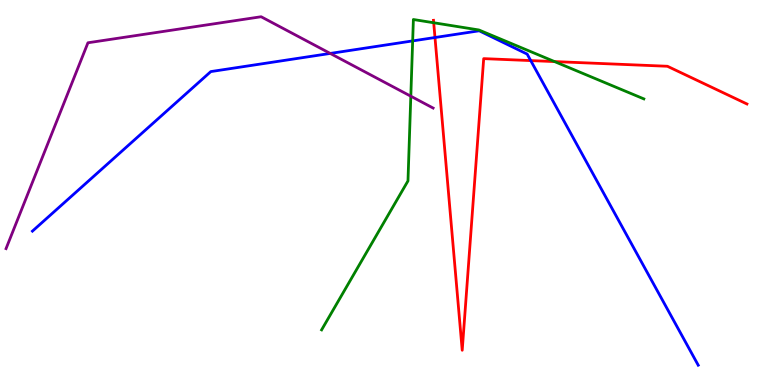[{'lines': ['blue', 'red'], 'intersections': [{'x': 5.61, 'y': 9.03}, {'x': 6.85, 'y': 8.43}]}, {'lines': ['green', 'red'], 'intersections': [{'x': 5.6, 'y': 9.41}, {'x': 7.16, 'y': 8.4}]}, {'lines': ['purple', 'red'], 'intersections': []}, {'lines': ['blue', 'green'], 'intersections': [{'x': 5.32, 'y': 8.94}]}, {'lines': ['blue', 'purple'], 'intersections': [{'x': 4.26, 'y': 8.61}]}, {'lines': ['green', 'purple'], 'intersections': [{'x': 5.3, 'y': 7.5}]}]